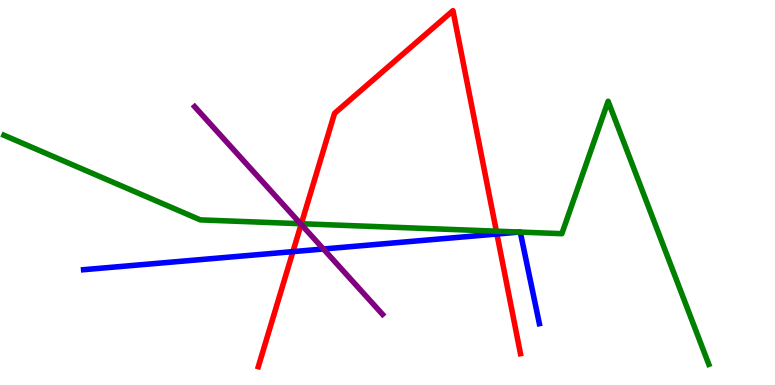[{'lines': ['blue', 'red'], 'intersections': [{'x': 3.78, 'y': 3.46}, {'x': 6.41, 'y': 3.92}]}, {'lines': ['green', 'red'], 'intersections': [{'x': 3.89, 'y': 4.19}, {'x': 6.4, 'y': 4.0}]}, {'lines': ['purple', 'red'], 'intersections': [{'x': 3.89, 'y': 4.17}]}, {'lines': ['blue', 'green'], 'intersections': [{'x': 6.7, 'y': 3.97}, {'x': 6.71, 'y': 3.97}]}, {'lines': ['blue', 'purple'], 'intersections': [{'x': 4.17, 'y': 3.53}]}, {'lines': ['green', 'purple'], 'intersections': [{'x': 3.88, 'y': 4.19}]}]